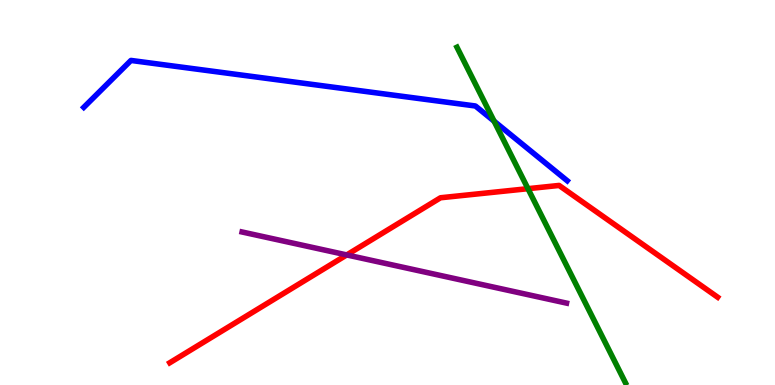[{'lines': ['blue', 'red'], 'intersections': []}, {'lines': ['green', 'red'], 'intersections': [{'x': 6.81, 'y': 5.1}]}, {'lines': ['purple', 'red'], 'intersections': [{'x': 4.47, 'y': 3.38}]}, {'lines': ['blue', 'green'], 'intersections': [{'x': 6.38, 'y': 6.85}]}, {'lines': ['blue', 'purple'], 'intersections': []}, {'lines': ['green', 'purple'], 'intersections': []}]